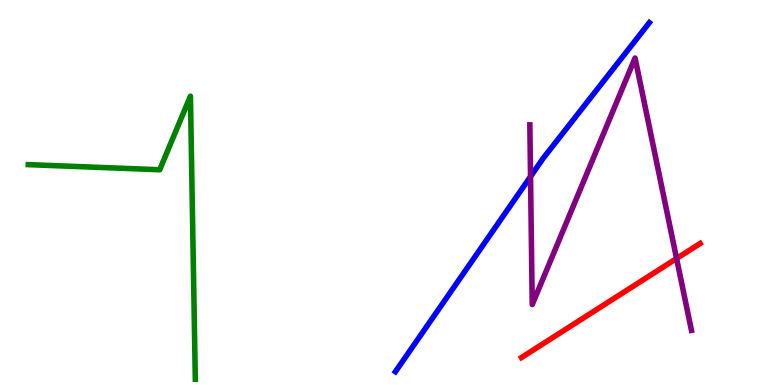[{'lines': ['blue', 'red'], 'intersections': []}, {'lines': ['green', 'red'], 'intersections': []}, {'lines': ['purple', 'red'], 'intersections': [{'x': 8.73, 'y': 3.29}]}, {'lines': ['blue', 'green'], 'intersections': []}, {'lines': ['blue', 'purple'], 'intersections': [{'x': 6.85, 'y': 5.41}]}, {'lines': ['green', 'purple'], 'intersections': []}]